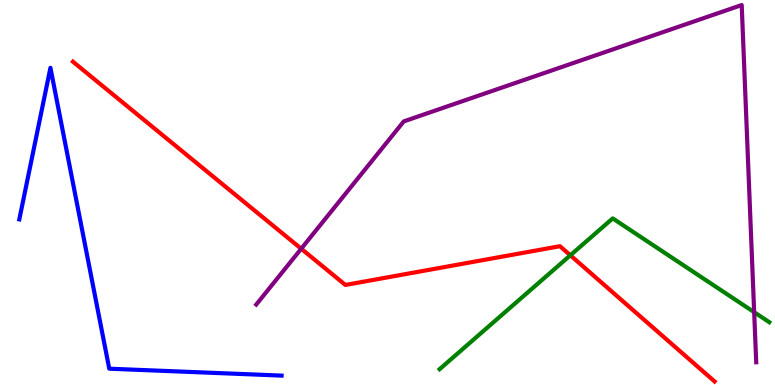[{'lines': ['blue', 'red'], 'intersections': []}, {'lines': ['green', 'red'], 'intersections': [{'x': 7.36, 'y': 3.37}]}, {'lines': ['purple', 'red'], 'intersections': [{'x': 3.89, 'y': 3.54}]}, {'lines': ['blue', 'green'], 'intersections': []}, {'lines': ['blue', 'purple'], 'intersections': []}, {'lines': ['green', 'purple'], 'intersections': [{'x': 9.73, 'y': 1.89}]}]